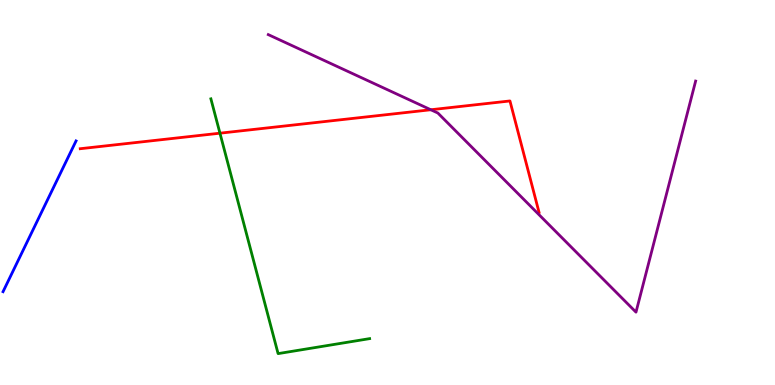[{'lines': ['blue', 'red'], 'intersections': []}, {'lines': ['green', 'red'], 'intersections': [{'x': 2.84, 'y': 6.54}]}, {'lines': ['purple', 'red'], 'intersections': [{'x': 5.56, 'y': 7.15}]}, {'lines': ['blue', 'green'], 'intersections': []}, {'lines': ['blue', 'purple'], 'intersections': []}, {'lines': ['green', 'purple'], 'intersections': []}]